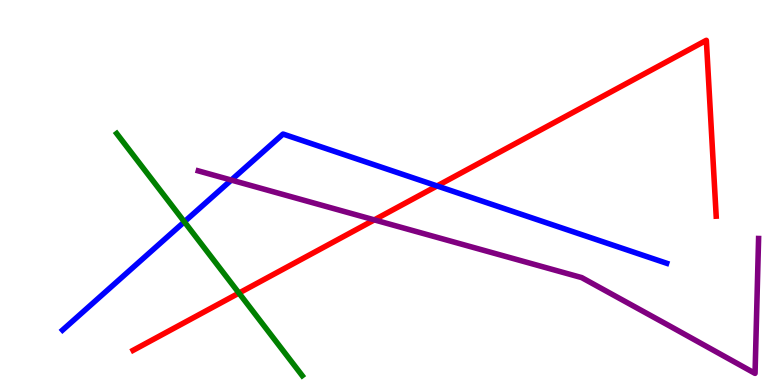[{'lines': ['blue', 'red'], 'intersections': [{'x': 5.64, 'y': 5.17}]}, {'lines': ['green', 'red'], 'intersections': [{'x': 3.08, 'y': 2.39}]}, {'lines': ['purple', 'red'], 'intersections': [{'x': 4.83, 'y': 4.29}]}, {'lines': ['blue', 'green'], 'intersections': [{'x': 2.38, 'y': 4.24}]}, {'lines': ['blue', 'purple'], 'intersections': [{'x': 2.98, 'y': 5.32}]}, {'lines': ['green', 'purple'], 'intersections': []}]